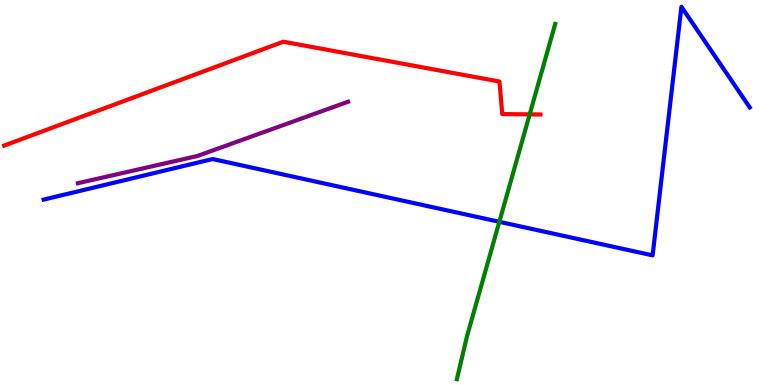[{'lines': ['blue', 'red'], 'intersections': []}, {'lines': ['green', 'red'], 'intersections': [{'x': 6.83, 'y': 7.03}]}, {'lines': ['purple', 'red'], 'intersections': []}, {'lines': ['blue', 'green'], 'intersections': [{'x': 6.44, 'y': 4.24}]}, {'lines': ['blue', 'purple'], 'intersections': []}, {'lines': ['green', 'purple'], 'intersections': []}]